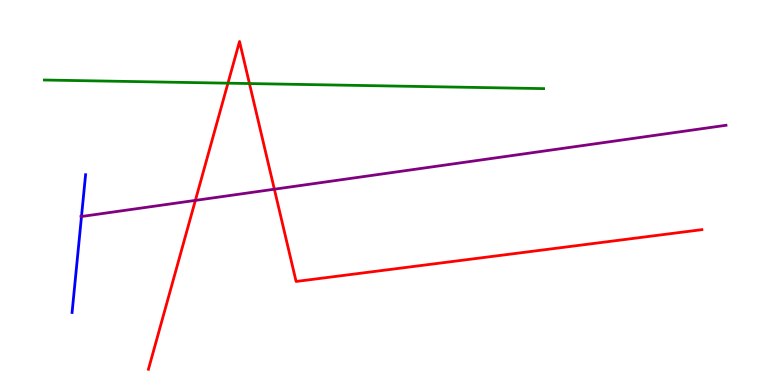[{'lines': ['blue', 'red'], 'intersections': []}, {'lines': ['green', 'red'], 'intersections': [{'x': 2.94, 'y': 7.84}, {'x': 3.22, 'y': 7.83}]}, {'lines': ['purple', 'red'], 'intersections': [{'x': 2.52, 'y': 4.8}, {'x': 3.54, 'y': 5.09}]}, {'lines': ['blue', 'green'], 'intersections': []}, {'lines': ['blue', 'purple'], 'intersections': [{'x': 1.05, 'y': 4.38}]}, {'lines': ['green', 'purple'], 'intersections': []}]